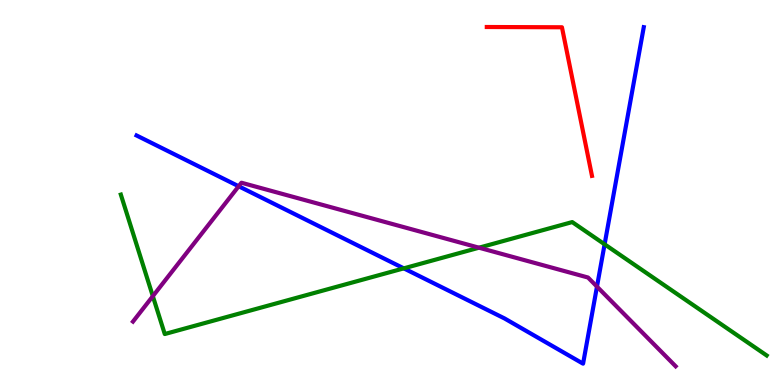[{'lines': ['blue', 'red'], 'intersections': []}, {'lines': ['green', 'red'], 'intersections': []}, {'lines': ['purple', 'red'], 'intersections': []}, {'lines': ['blue', 'green'], 'intersections': [{'x': 5.21, 'y': 3.03}, {'x': 7.8, 'y': 3.65}]}, {'lines': ['blue', 'purple'], 'intersections': [{'x': 3.08, 'y': 5.16}, {'x': 7.7, 'y': 2.56}]}, {'lines': ['green', 'purple'], 'intersections': [{'x': 1.97, 'y': 2.31}, {'x': 6.18, 'y': 3.57}]}]